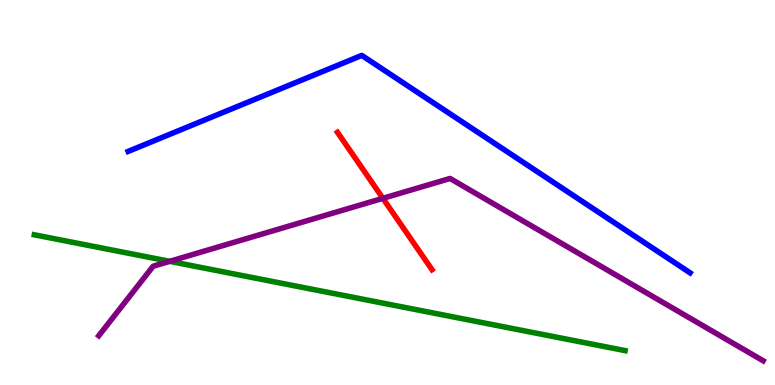[{'lines': ['blue', 'red'], 'intersections': []}, {'lines': ['green', 'red'], 'intersections': []}, {'lines': ['purple', 'red'], 'intersections': [{'x': 4.94, 'y': 4.85}]}, {'lines': ['blue', 'green'], 'intersections': []}, {'lines': ['blue', 'purple'], 'intersections': []}, {'lines': ['green', 'purple'], 'intersections': [{'x': 2.19, 'y': 3.21}]}]